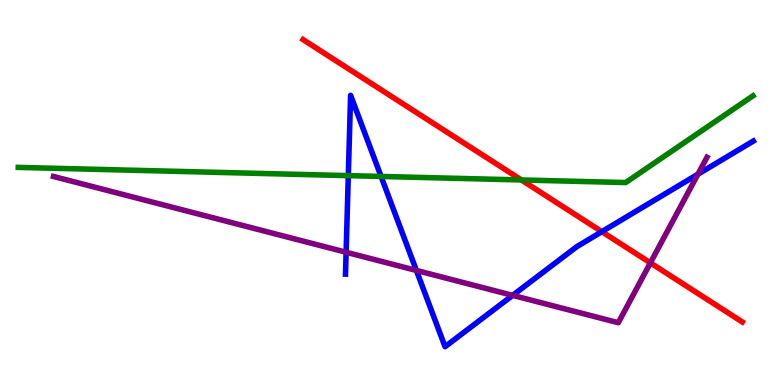[{'lines': ['blue', 'red'], 'intersections': [{'x': 7.77, 'y': 3.98}]}, {'lines': ['green', 'red'], 'intersections': [{'x': 6.73, 'y': 5.33}]}, {'lines': ['purple', 'red'], 'intersections': [{'x': 8.39, 'y': 3.17}]}, {'lines': ['blue', 'green'], 'intersections': [{'x': 4.49, 'y': 5.44}, {'x': 4.92, 'y': 5.42}]}, {'lines': ['blue', 'purple'], 'intersections': [{'x': 4.47, 'y': 3.45}, {'x': 5.37, 'y': 2.98}, {'x': 6.61, 'y': 2.33}, {'x': 9.01, 'y': 5.47}]}, {'lines': ['green', 'purple'], 'intersections': []}]